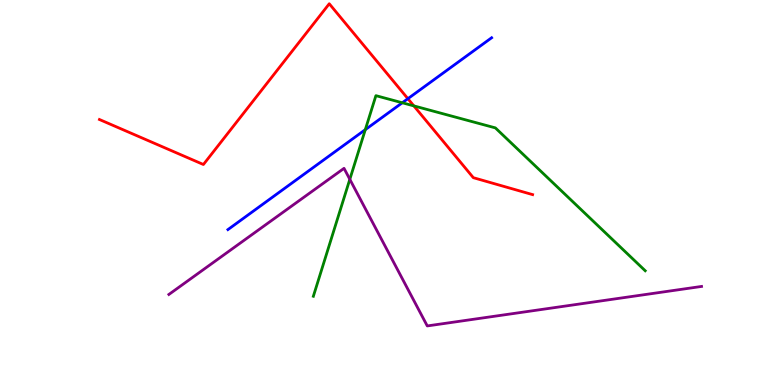[{'lines': ['blue', 'red'], 'intersections': [{'x': 5.26, 'y': 7.44}]}, {'lines': ['green', 'red'], 'intersections': [{'x': 5.34, 'y': 7.25}]}, {'lines': ['purple', 'red'], 'intersections': []}, {'lines': ['blue', 'green'], 'intersections': [{'x': 4.71, 'y': 6.63}, {'x': 5.19, 'y': 7.33}]}, {'lines': ['blue', 'purple'], 'intersections': []}, {'lines': ['green', 'purple'], 'intersections': [{'x': 4.51, 'y': 5.34}]}]